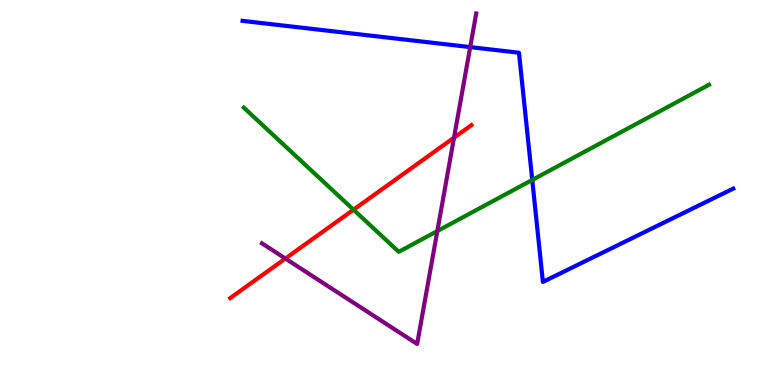[{'lines': ['blue', 'red'], 'intersections': []}, {'lines': ['green', 'red'], 'intersections': [{'x': 4.56, 'y': 4.55}]}, {'lines': ['purple', 'red'], 'intersections': [{'x': 3.68, 'y': 3.28}, {'x': 5.86, 'y': 6.43}]}, {'lines': ['blue', 'green'], 'intersections': [{'x': 6.87, 'y': 5.33}]}, {'lines': ['blue', 'purple'], 'intersections': [{'x': 6.07, 'y': 8.78}]}, {'lines': ['green', 'purple'], 'intersections': [{'x': 5.64, 'y': 4.0}]}]